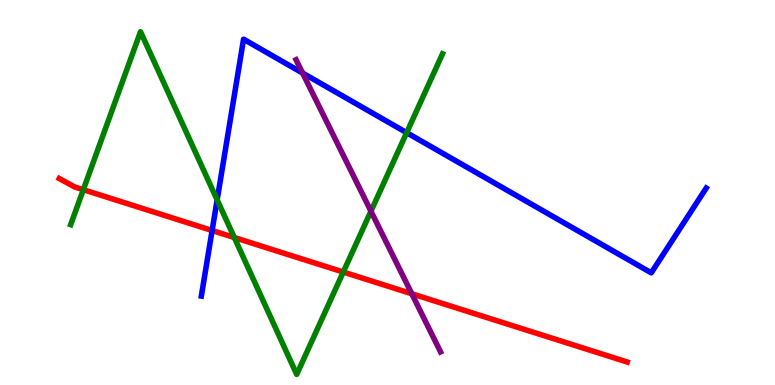[{'lines': ['blue', 'red'], 'intersections': [{'x': 2.74, 'y': 4.01}]}, {'lines': ['green', 'red'], 'intersections': [{'x': 1.08, 'y': 5.07}, {'x': 3.02, 'y': 3.83}, {'x': 4.43, 'y': 2.93}]}, {'lines': ['purple', 'red'], 'intersections': [{'x': 5.31, 'y': 2.37}]}, {'lines': ['blue', 'green'], 'intersections': [{'x': 2.8, 'y': 4.81}, {'x': 5.25, 'y': 6.55}]}, {'lines': ['blue', 'purple'], 'intersections': [{'x': 3.9, 'y': 8.1}]}, {'lines': ['green', 'purple'], 'intersections': [{'x': 4.79, 'y': 4.51}]}]